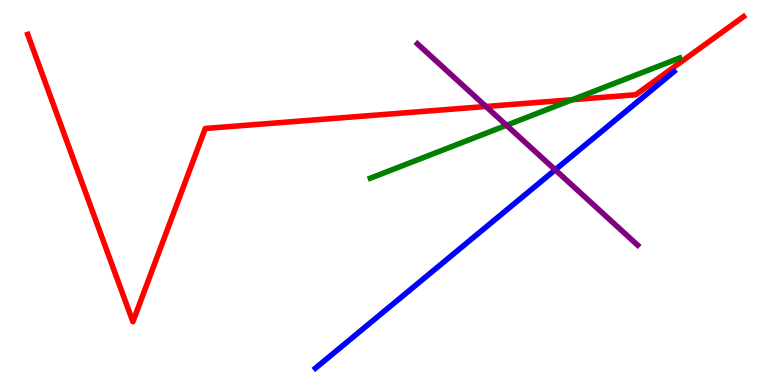[{'lines': ['blue', 'red'], 'intersections': []}, {'lines': ['green', 'red'], 'intersections': [{'x': 7.38, 'y': 7.41}]}, {'lines': ['purple', 'red'], 'intersections': [{'x': 6.27, 'y': 7.23}]}, {'lines': ['blue', 'green'], 'intersections': []}, {'lines': ['blue', 'purple'], 'intersections': [{'x': 7.16, 'y': 5.59}]}, {'lines': ['green', 'purple'], 'intersections': [{'x': 6.54, 'y': 6.75}]}]